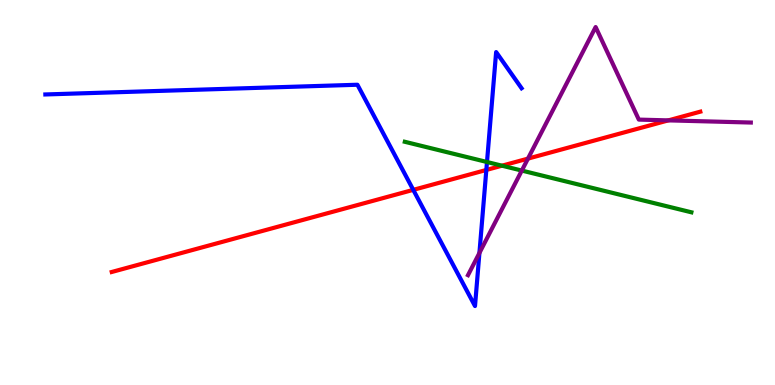[{'lines': ['blue', 'red'], 'intersections': [{'x': 5.33, 'y': 5.07}, {'x': 6.28, 'y': 5.59}]}, {'lines': ['green', 'red'], 'intersections': [{'x': 6.48, 'y': 5.7}]}, {'lines': ['purple', 'red'], 'intersections': [{'x': 6.81, 'y': 5.88}, {'x': 8.62, 'y': 6.87}]}, {'lines': ['blue', 'green'], 'intersections': [{'x': 6.28, 'y': 5.79}]}, {'lines': ['blue', 'purple'], 'intersections': [{'x': 6.19, 'y': 3.43}]}, {'lines': ['green', 'purple'], 'intersections': [{'x': 6.73, 'y': 5.57}]}]